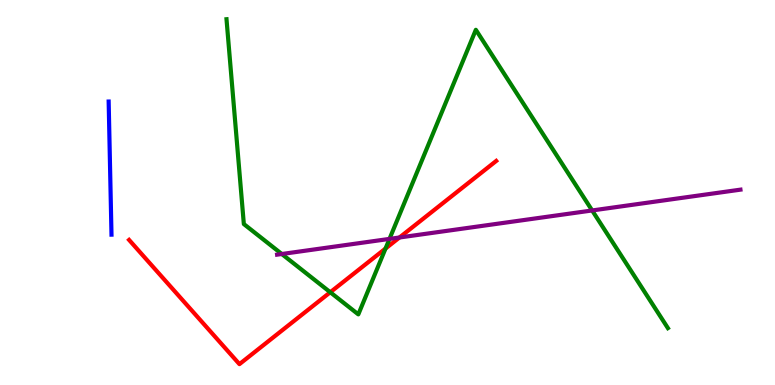[{'lines': ['blue', 'red'], 'intersections': []}, {'lines': ['green', 'red'], 'intersections': [{'x': 4.26, 'y': 2.41}, {'x': 4.97, 'y': 3.54}]}, {'lines': ['purple', 'red'], 'intersections': [{'x': 5.15, 'y': 3.83}]}, {'lines': ['blue', 'green'], 'intersections': []}, {'lines': ['blue', 'purple'], 'intersections': []}, {'lines': ['green', 'purple'], 'intersections': [{'x': 3.64, 'y': 3.4}, {'x': 5.03, 'y': 3.79}, {'x': 7.64, 'y': 4.53}]}]